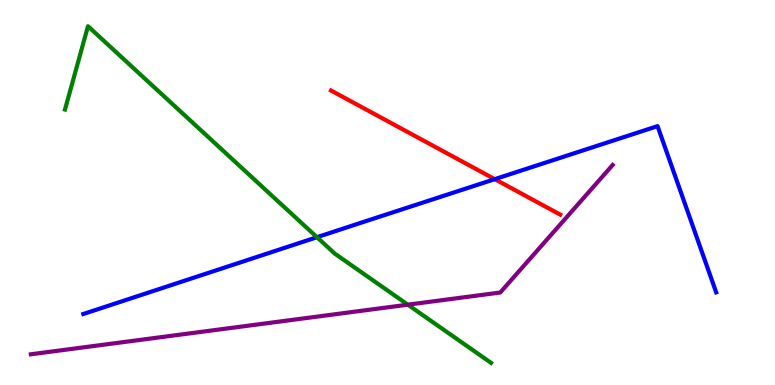[{'lines': ['blue', 'red'], 'intersections': [{'x': 6.38, 'y': 5.35}]}, {'lines': ['green', 'red'], 'intersections': []}, {'lines': ['purple', 'red'], 'intersections': []}, {'lines': ['blue', 'green'], 'intersections': [{'x': 4.09, 'y': 3.84}]}, {'lines': ['blue', 'purple'], 'intersections': []}, {'lines': ['green', 'purple'], 'intersections': [{'x': 5.26, 'y': 2.09}]}]